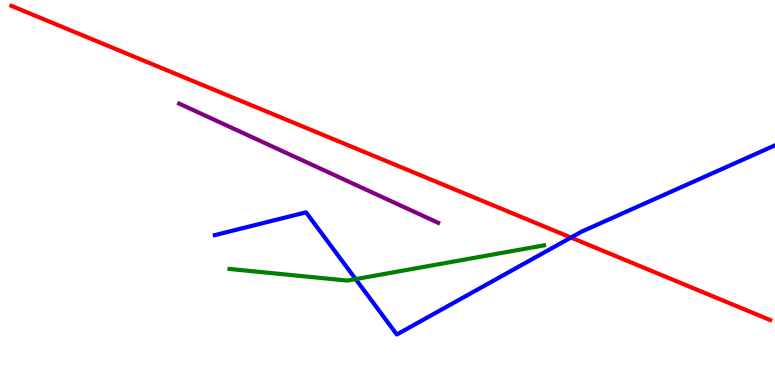[{'lines': ['blue', 'red'], 'intersections': [{'x': 7.37, 'y': 3.83}]}, {'lines': ['green', 'red'], 'intersections': []}, {'lines': ['purple', 'red'], 'intersections': []}, {'lines': ['blue', 'green'], 'intersections': [{'x': 4.59, 'y': 2.75}]}, {'lines': ['blue', 'purple'], 'intersections': []}, {'lines': ['green', 'purple'], 'intersections': []}]